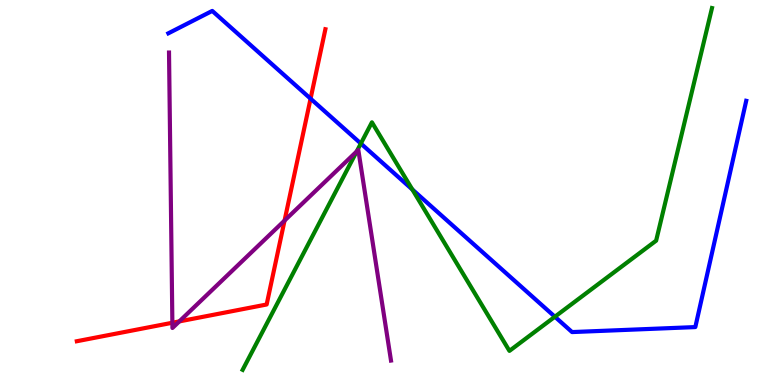[{'lines': ['blue', 'red'], 'intersections': [{'x': 4.01, 'y': 7.44}]}, {'lines': ['green', 'red'], 'intersections': []}, {'lines': ['purple', 'red'], 'intersections': [{'x': 2.22, 'y': 1.62}, {'x': 2.31, 'y': 1.65}, {'x': 3.67, 'y': 4.27}]}, {'lines': ['blue', 'green'], 'intersections': [{'x': 4.66, 'y': 6.27}, {'x': 5.32, 'y': 5.08}, {'x': 7.16, 'y': 1.77}]}, {'lines': ['blue', 'purple'], 'intersections': []}, {'lines': ['green', 'purple'], 'intersections': [{'x': 4.6, 'y': 6.07}]}]